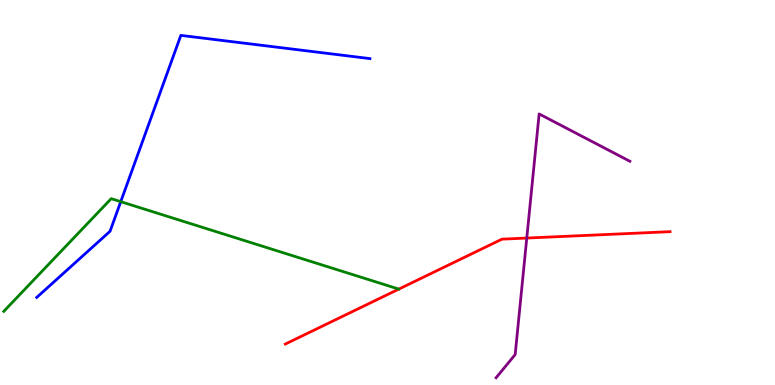[{'lines': ['blue', 'red'], 'intersections': []}, {'lines': ['green', 'red'], 'intersections': []}, {'lines': ['purple', 'red'], 'intersections': [{'x': 6.8, 'y': 3.82}]}, {'lines': ['blue', 'green'], 'intersections': [{'x': 1.56, 'y': 4.76}]}, {'lines': ['blue', 'purple'], 'intersections': []}, {'lines': ['green', 'purple'], 'intersections': []}]